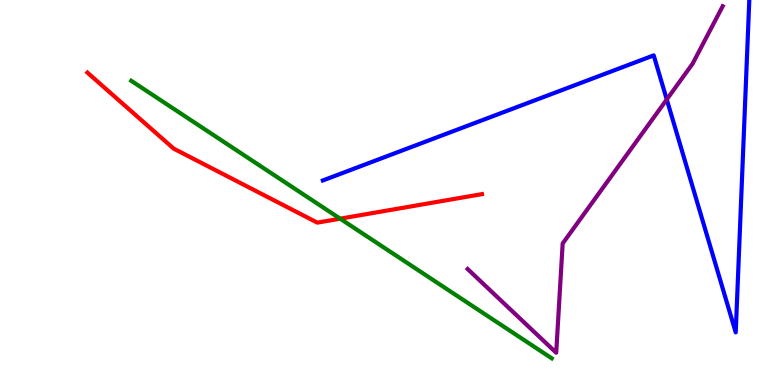[{'lines': ['blue', 'red'], 'intersections': []}, {'lines': ['green', 'red'], 'intersections': [{'x': 4.39, 'y': 4.32}]}, {'lines': ['purple', 'red'], 'intersections': []}, {'lines': ['blue', 'green'], 'intersections': []}, {'lines': ['blue', 'purple'], 'intersections': [{'x': 8.6, 'y': 7.42}]}, {'lines': ['green', 'purple'], 'intersections': []}]